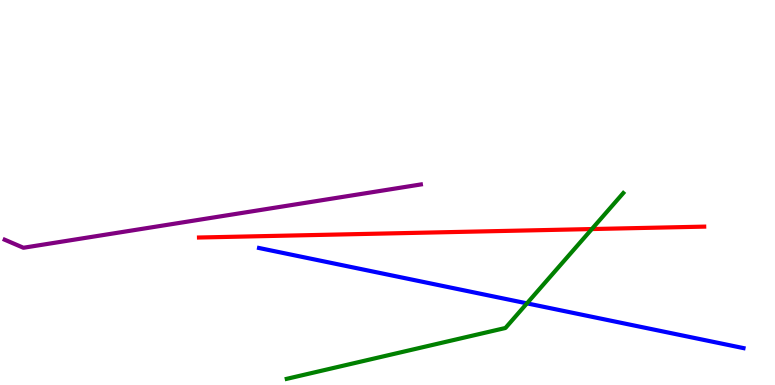[{'lines': ['blue', 'red'], 'intersections': []}, {'lines': ['green', 'red'], 'intersections': [{'x': 7.64, 'y': 4.05}]}, {'lines': ['purple', 'red'], 'intersections': []}, {'lines': ['blue', 'green'], 'intersections': [{'x': 6.8, 'y': 2.12}]}, {'lines': ['blue', 'purple'], 'intersections': []}, {'lines': ['green', 'purple'], 'intersections': []}]